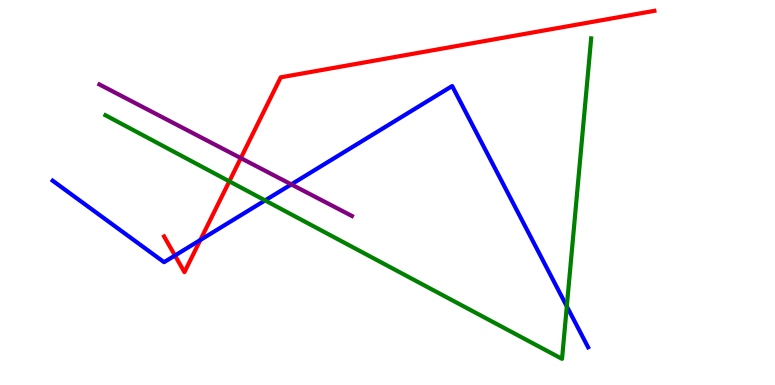[{'lines': ['blue', 'red'], 'intersections': [{'x': 2.26, 'y': 3.36}, {'x': 2.58, 'y': 3.77}]}, {'lines': ['green', 'red'], 'intersections': [{'x': 2.96, 'y': 5.29}]}, {'lines': ['purple', 'red'], 'intersections': [{'x': 3.11, 'y': 5.89}]}, {'lines': ['blue', 'green'], 'intersections': [{'x': 3.42, 'y': 4.79}, {'x': 7.31, 'y': 2.04}]}, {'lines': ['blue', 'purple'], 'intersections': [{'x': 3.76, 'y': 5.21}]}, {'lines': ['green', 'purple'], 'intersections': []}]